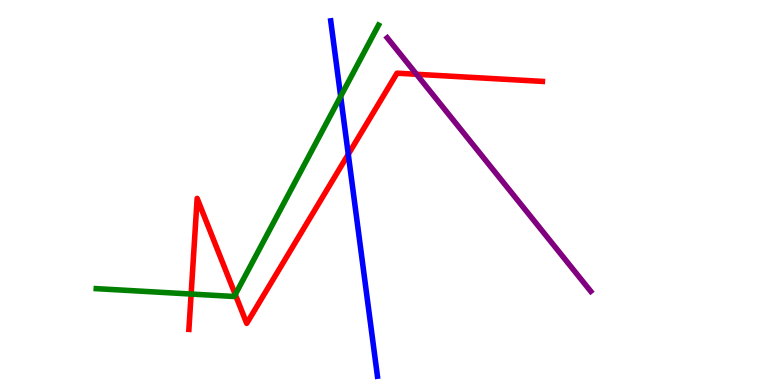[{'lines': ['blue', 'red'], 'intersections': [{'x': 4.49, 'y': 5.99}]}, {'lines': ['green', 'red'], 'intersections': [{'x': 2.47, 'y': 2.36}, {'x': 3.04, 'y': 2.35}]}, {'lines': ['purple', 'red'], 'intersections': [{'x': 5.37, 'y': 8.07}]}, {'lines': ['blue', 'green'], 'intersections': [{'x': 4.4, 'y': 7.5}]}, {'lines': ['blue', 'purple'], 'intersections': []}, {'lines': ['green', 'purple'], 'intersections': []}]